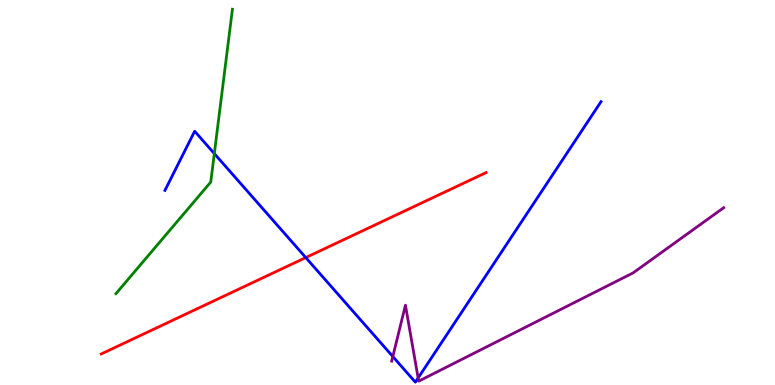[{'lines': ['blue', 'red'], 'intersections': [{'x': 3.95, 'y': 3.31}]}, {'lines': ['green', 'red'], 'intersections': []}, {'lines': ['purple', 'red'], 'intersections': []}, {'lines': ['blue', 'green'], 'intersections': [{'x': 2.77, 'y': 6.01}]}, {'lines': ['blue', 'purple'], 'intersections': [{'x': 5.07, 'y': 0.739}, {'x': 5.4, 'y': 0.183}]}, {'lines': ['green', 'purple'], 'intersections': []}]